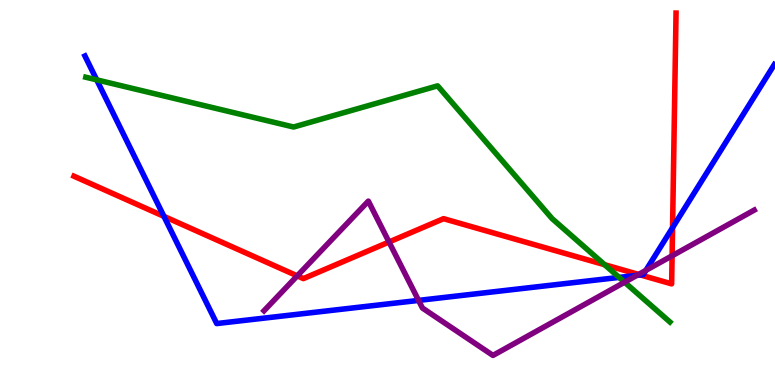[{'lines': ['blue', 'red'], 'intersections': [{'x': 2.12, 'y': 4.38}, {'x': 8.26, 'y': 2.86}, {'x': 8.68, 'y': 4.09}]}, {'lines': ['green', 'red'], 'intersections': [{'x': 7.8, 'y': 3.12}]}, {'lines': ['purple', 'red'], 'intersections': [{'x': 3.84, 'y': 2.83}, {'x': 5.02, 'y': 3.71}, {'x': 8.24, 'y': 2.87}, {'x': 8.67, 'y': 3.36}]}, {'lines': ['blue', 'green'], 'intersections': [{'x': 1.25, 'y': 7.93}, {'x': 7.99, 'y': 2.79}]}, {'lines': ['blue', 'purple'], 'intersections': [{'x': 5.4, 'y': 2.2}, {'x': 8.22, 'y': 2.85}, {'x': 8.33, 'y': 2.98}]}, {'lines': ['green', 'purple'], 'intersections': [{'x': 8.06, 'y': 2.67}]}]